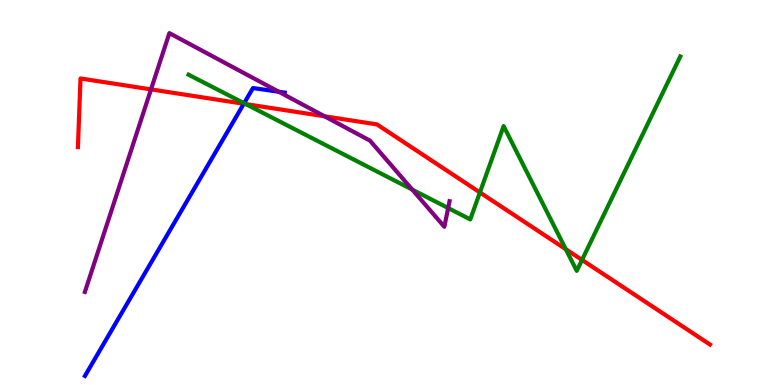[{'lines': ['blue', 'red'], 'intersections': [{'x': 3.15, 'y': 7.3}]}, {'lines': ['green', 'red'], 'intersections': [{'x': 3.17, 'y': 7.3}, {'x': 6.19, 'y': 5.0}, {'x': 7.3, 'y': 3.53}, {'x': 7.51, 'y': 3.25}]}, {'lines': ['purple', 'red'], 'intersections': [{'x': 1.95, 'y': 7.68}, {'x': 4.19, 'y': 6.98}]}, {'lines': ['blue', 'green'], 'intersections': [{'x': 3.15, 'y': 7.32}]}, {'lines': ['blue', 'purple'], 'intersections': [{'x': 3.6, 'y': 7.62}]}, {'lines': ['green', 'purple'], 'intersections': [{'x': 5.32, 'y': 5.08}, {'x': 5.78, 'y': 4.6}]}]